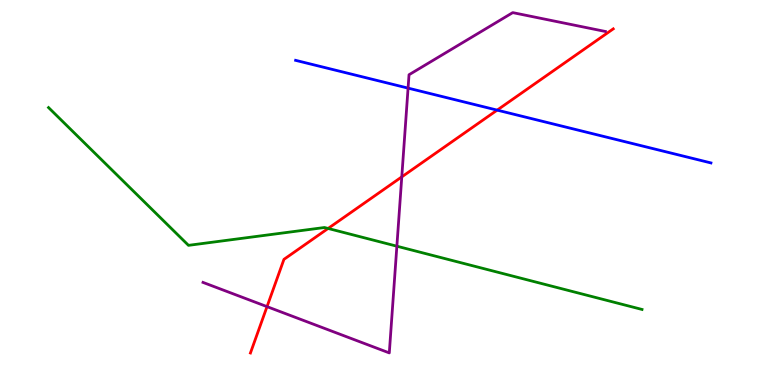[{'lines': ['blue', 'red'], 'intersections': [{'x': 6.42, 'y': 7.14}]}, {'lines': ['green', 'red'], 'intersections': [{'x': 4.23, 'y': 4.07}]}, {'lines': ['purple', 'red'], 'intersections': [{'x': 3.45, 'y': 2.04}, {'x': 5.18, 'y': 5.41}]}, {'lines': ['blue', 'green'], 'intersections': []}, {'lines': ['blue', 'purple'], 'intersections': [{'x': 5.27, 'y': 7.71}]}, {'lines': ['green', 'purple'], 'intersections': [{'x': 5.12, 'y': 3.61}]}]